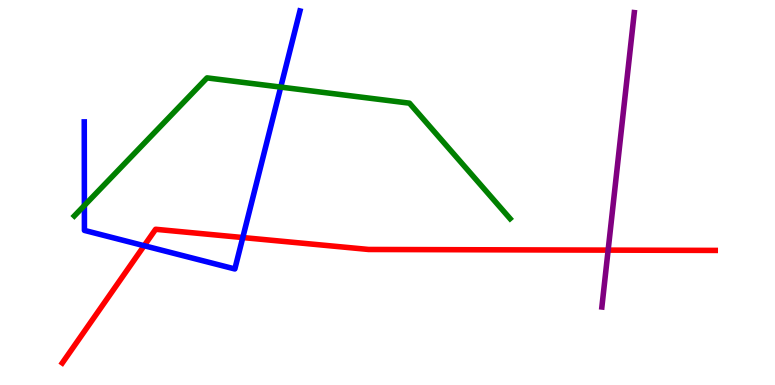[{'lines': ['blue', 'red'], 'intersections': [{'x': 1.86, 'y': 3.62}, {'x': 3.13, 'y': 3.83}]}, {'lines': ['green', 'red'], 'intersections': []}, {'lines': ['purple', 'red'], 'intersections': [{'x': 7.85, 'y': 3.5}]}, {'lines': ['blue', 'green'], 'intersections': [{'x': 1.09, 'y': 4.66}, {'x': 3.62, 'y': 7.74}]}, {'lines': ['blue', 'purple'], 'intersections': []}, {'lines': ['green', 'purple'], 'intersections': []}]